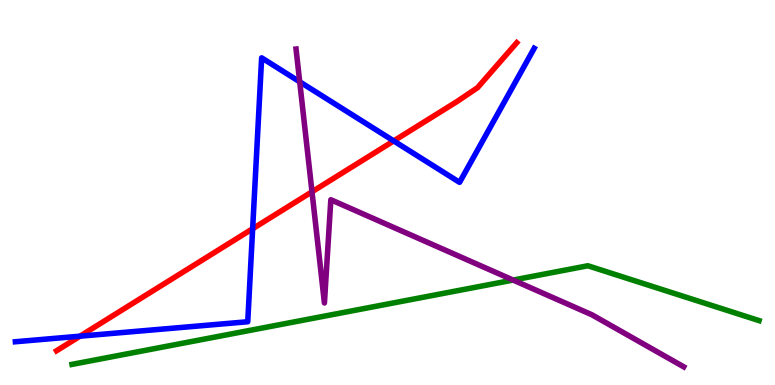[{'lines': ['blue', 'red'], 'intersections': [{'x': 1.03, 'y': 1.27}, {'x': 3.26, 'y': 4.06}, {'x': 5.08, 'y': 6.34}]}, {'lines': ['green', 'red'], 'intersections': []}, {'lines': ['purple', 'red'], 'intersections': [{'x': 4.03, 'y': 5.02}]}, {'lines': ['blue', 'green'], 'intersections': []}, {'lines': ['blue', 'purple'], 'intersections': [{'x': 3.87, 'y': 7.88}]}, {'lines': ['green', 'purple'], 'intersections': [{'x': 6.62, 'y': 2.73}]}]